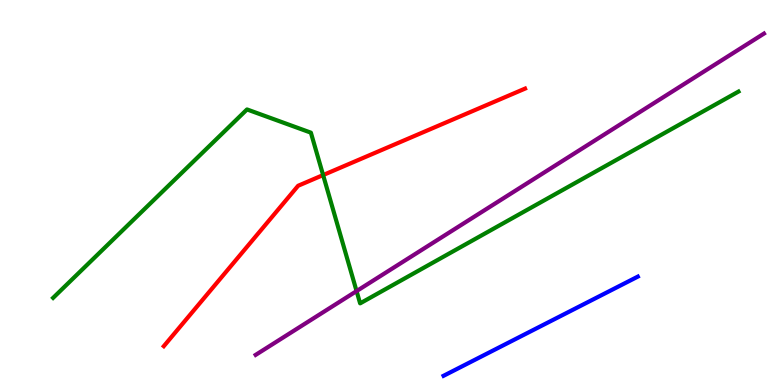[{'lines': ['blue', 'red'], 'intersections': []}, {'lines': ['green', 'red'], 'intersections': [{'x': 4.17, 'y': 5.45}]}, {'lines': ['purple', 'red'], 'intersections': []}, {'lines': ['blue', 'green'], 'intersections': []}, {'lines': ['blue', 'purple'], 'intersections': []}, {'lines': ['green', 'purple'], 'intersections': [{'x': 4.6, 'y': 2.44}]}]